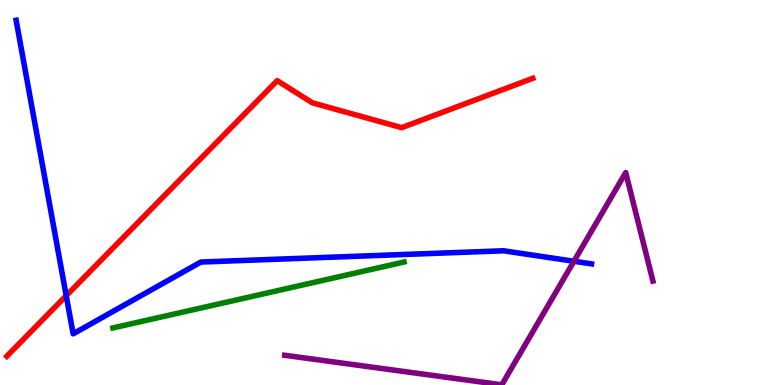[{'lines': ['blue', 'red'], 'intersections': [{'x': 0.854, 'y': 2.32}]}, {'lines': ['green', 'red'], 'intersections': []}, {'lines': ['purple', 'red'], 'intersections': []}, {'lines': ['blue', 'green'], 'intersections': []}, {'lines': ['blue', 'purple'], 'intersections': [{'x': 7.41, 'y': 3.21}]}, {'lines': ['green', 'purple'], 'intersections': []}]